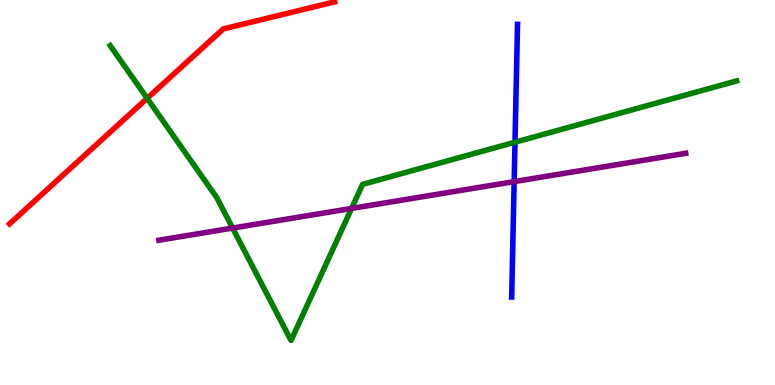[{'lines': ['blue', 'red'], 'intersections': []}, {'lines': ['green', 'red'], 'intersections': [{'x': 1.9, 'y': 7.45}]}, {'lines': ['purple', 'red'], 'intersections': []}, {'lines': ['blue', 'green'], 'intersections': [{'x': 6.65, 'y': 6.31}]}, {'lines': ['blue', 'purple'], 'intersections': [{'x': 6.63, 'y': 5.28}]}, {'lines': ['green', 'purple'], 'intersections': [{'x': 3.0, 'y': 4.08}, {'x': 4.54, 'y': 4.59}]}]